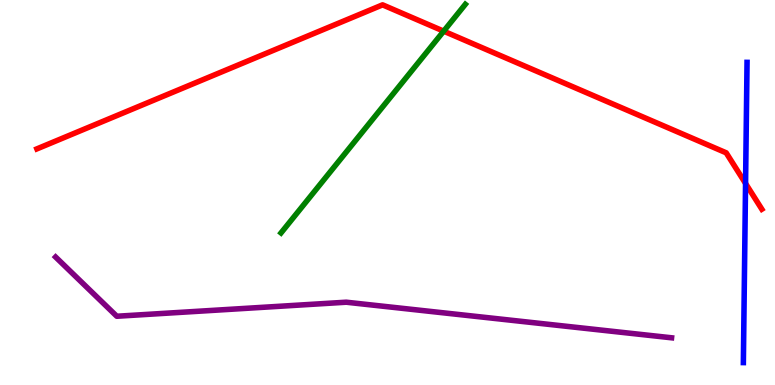[{'lines': ['blue', 'red'], 'intersections': [{'x': 9.62, 'y': 5.24}]}, {'lines': ['green', 'red'], 'intersections': [{'x': 5.72, 'y': 9.19}]}, {'lines': ['purple', 'red'], 'intersections': []}, {'lines': ['blue', 'green'], 'intersections': []}, {'lines': ['blue', 'purple'], 'intersections': []}, {'lines': ['green', 'purple'], 'intersections': []}]